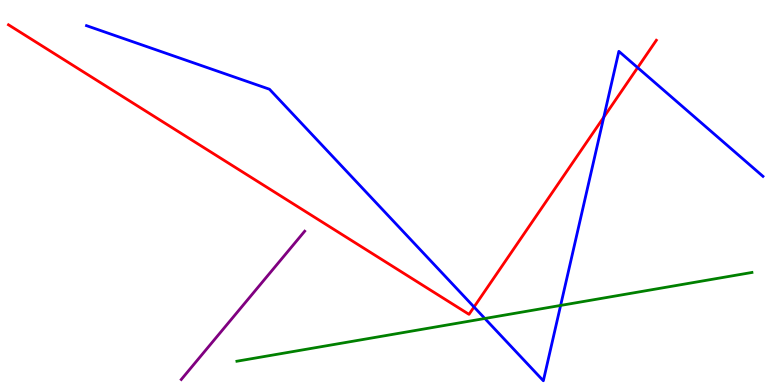[{'lines': ['blue', 'red'], 'intersections': [{'x': 6.12, 'y': 2.03}, {'x': 7.79, 'y': 6.96}, {'x': 8.23, 'y': 8.24}]}, {'lines': ['green', 'red'], 'intersections': []}, {'lines': ['purple', 'red'], 'intersections': []}, {'lines': ['blue', 'green'], 'intersections': [{'x': 6.26, 'y': 1.73}, {'x': 7.23, 'y': 2.07}]}, {'lines': ['blue', 'purple'], 'intersections': []}, {'lines': ['green', 'purple'], 'intersections': []}]